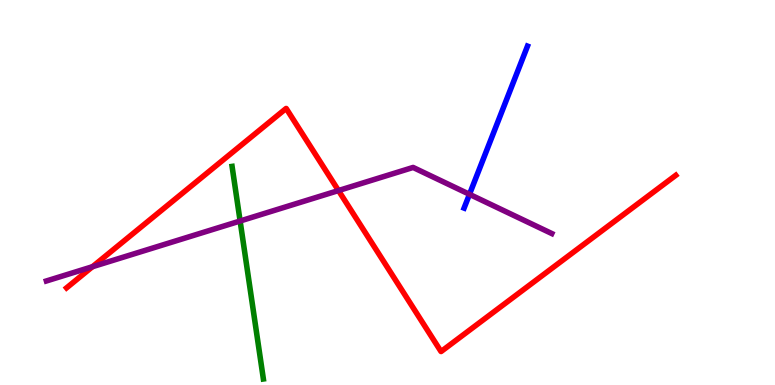[{'lines': ['blue', 'red'], 'intersections': []}, {'lines': ['green', 'red'], 'intersections': []}, {'lines': ['purple', 'red'], 'intersections': [{'x': 1.19, 'y': 3.07}, {'x': 4.37, 'y': 5.05}]}, {'lines': ['blue', 'green'], 'intersections': []}, {'lines': ['blue', 'purple'], 'intersections': [{'x': 6.06, 'y': 4.95}]}, {'lines': ['green', 'purple'], 'intersections': [{'x': 3.1, 'y': 4.26}]}]